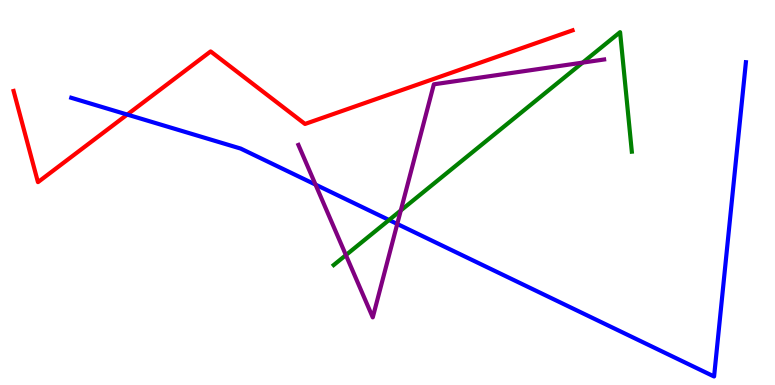[{'lines': ['blue', 'red'], 'intersections': [{'x': 1.64, 'y': 7.02}]}, {'lines': ['green', 'red'], 'intersections': []}, {'lines': ['purple', 'red'], 'intersections': []}, {'lines': ['blue', 'green'], 'intersections': [{'x': 5.02, 'y': 4.29}]}, {'lines': ['blue', 'purple'], 'intersections': [{'x': 4.07, 'y': 5.21}, {'x': 5.13, 'y': 4.18}]}, {'lines': ['green', 'purple'], 'intersections': [{'x': 4.46, 'y': 3.37}, {'x': 5.17, 'y': 4.53}, {'x': 7.52, 'y': 8.37}]}]